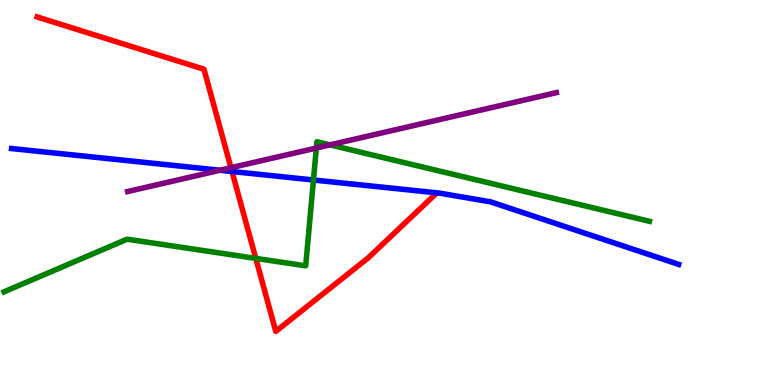[{'lines': ['blue', 'red'], 'intersections': [{'x': 2.99, 'y': 5.55}]}, {'lines': ['green', 'red'], 'intersections': [{'x': 3.3, 'y': 3.29}]}, {'lines': ['purple', 'red'], 'intersections': [{'x': 2.98, 'y': 5.64}]}, {'lines': ['blue', 'green'], 'intersections': [{'x': 4.04, 'y': 5.32}]}, {'lines': ['blue', 'purple'], 'intersections': [{'x': 2.84, 'y': 5.58}]}, {'lines': ['green', 'purple'], 'intersections': [{'x': 4.08, 'y': 6.16}, {'x': 4.26, 'y': 6.24}]}]